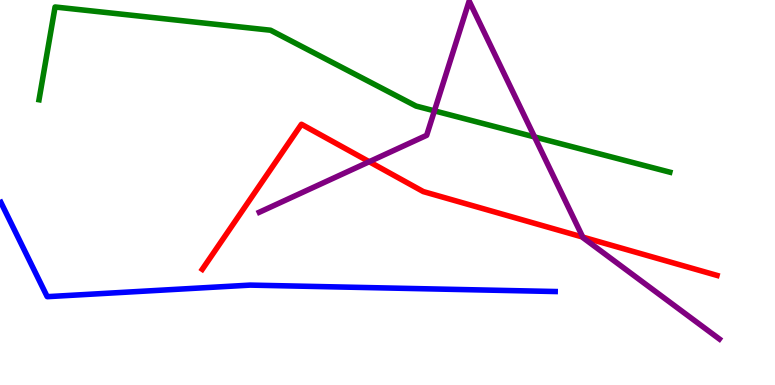[{'lines': ['blue', 'red'], 'intersections': []}, {'lines': ['green', 'red'], 'intersections': []}, {'lines': ['purple', 'red'], 'intersections': [{'x': 4.76, 'y': 5.8}, {'x': 7.52, 'y': 3.84}]}, {'lines': ['blue', 'green'], 'intersections': []}, {'lines': ['blue', 'purple'], 'intersections': []}, {'lines': ['green', 'purple'], 'intersections': [{'x': 5.61, 'y': 7.12}, {'x': 6.9, 'y': 6.44}]}]